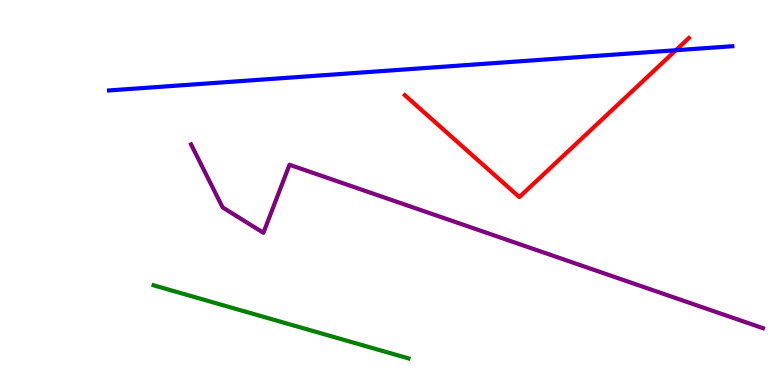[{'lines': ['blue', 'red'], 'intersections': [{'x': 8.72, 'y': 8.7}]}, {'lines': ['green', 'red'], 'intersections': []}, {'lines': ['purple', 'red'], 'intersections': []}, {'lines': ['blue', 'green'], 'intersections': []}, {'lines': ['blue', 'purple'], 'intersections': []}, {'lines': ['green', 'purple'], 'intersections': []}]